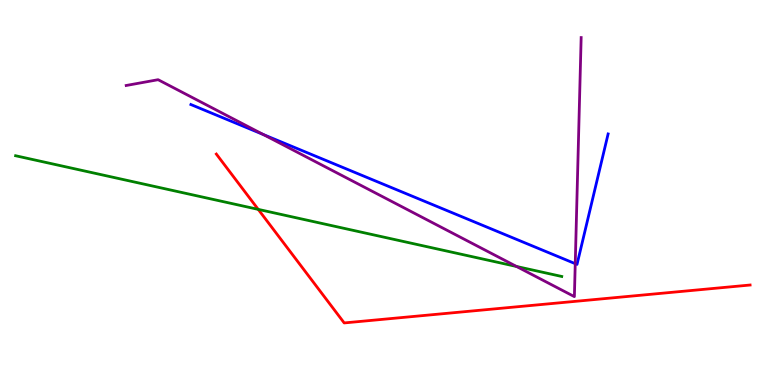[{'lines': ['blue', 'red'], 'intersections': []}, {'lines': ['green', 'red'], 'intersections': [{'x': 3.33, 'y': 4.56}]}, {'lines': ['purple', 'red'], 'intersections': []}, {'lines': ['blue', 'green'], 'intersections': []}, {'lines': ['blue', 'purple'], 'intersections': [{'x': 3.4, 'y': 6.51}, {'x': 7.42, 'y': 3.15}]}, {'lines': ['green', 'purple'], 'intersections': [{'x': 6.66, 'y': 3.08}]}]